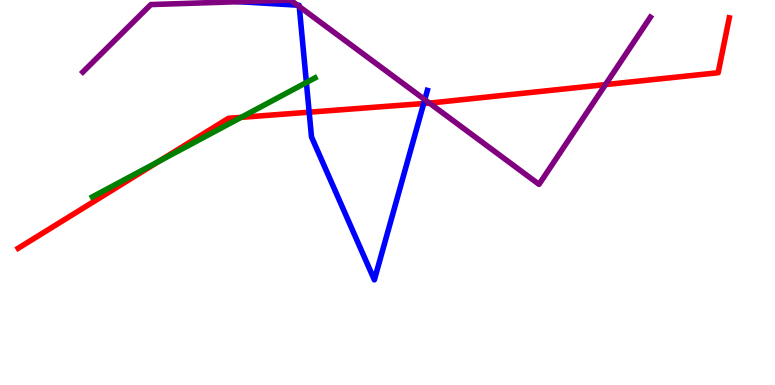[{'lines': ['blue', 'red'], 'intersections': [{'x': 3.99, 'y': 7.09}, {'x': 5.47, 'y': 7.31}]}, {'lines': ['green', 'red'], 'intersections': [{'x': 2.05, 'y': 5.81}, {'x': 3.11, 'y': 6.95}]}, {'lines': ['purple', 'red'], 'intersections': [{'x': 5.54, 'y': 7.32}, {'x': 7.81, 'y': 7.8}]}, {'lines': ['blue', 'green'], 'intersections': [{'x': 3.95, 'y': 7.86}]}, {'lines': ['blue', 'purple'], 'intersections': [{'x': 3.09, 'y': 9.96}, {'x': 3.84, 'y': 9.87}, {'x': 3.86, 'y': 9.83}, {'x': 5.48, 'y': 7.41}]}, {'lines': ['green', 'purple'], 'intersections': []}]